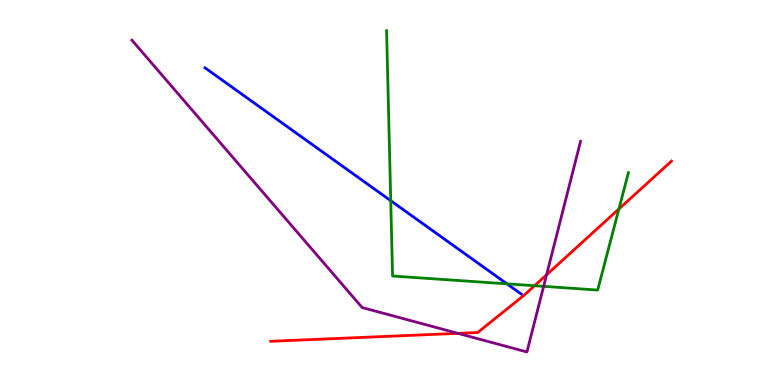[{'lines': ['blue', 'red'], 'intersections': []}, {'lines': ['green', 'red'], 'intersections': [{'x': 6.9, 'y': 2.58}, {'x': 7.99, 'y': 4.57}]}, {'lines': ['purple', 'red'], 'intersections': [{'x': 5.91, 'y': 1.34}, {'x': 7.05, 'y': 2.86}]}, {'lines': ['blue', 'green'], 'intersections': [{'x': 5.04, 'y': 4.79}, {'x': 6.54, 'y': 2.63}]}, {'lines': ['blue', 'purple'], 'intersections': []}, {'lines': ['green', 'purple'], 'intersections': [{'x': 7.01, 'y': 2.56}]}]